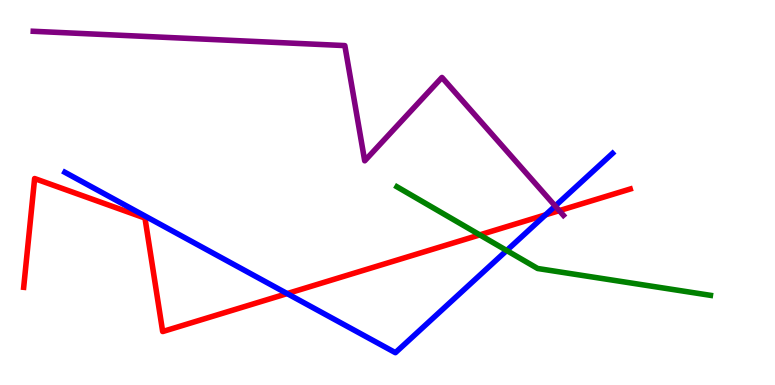[{'lines': ['blue', 'red'], 'intersections': [{'x': 3.71, 'y': 2.37}, {'x': 7.04, 'y': 4.42}]}, {'lines': ['green', 'red'], 'intersections': [{'x': 6.19, 'y': 3.9}]}, {'lines': ['purple', 'red'], 'intersections': [{'x': 7.22, 'y': 4.53}]}, {'lines': ['blue', 'green'], 'intersections': [{'x': 6.54, 'y': 3.49}]}, {'lines': ['blue', 'purple'], 'intersections': [{'x': 7.16, 'y': 4.65}]}, {'lines': ['green', 'purple'], 'intersections': []}]